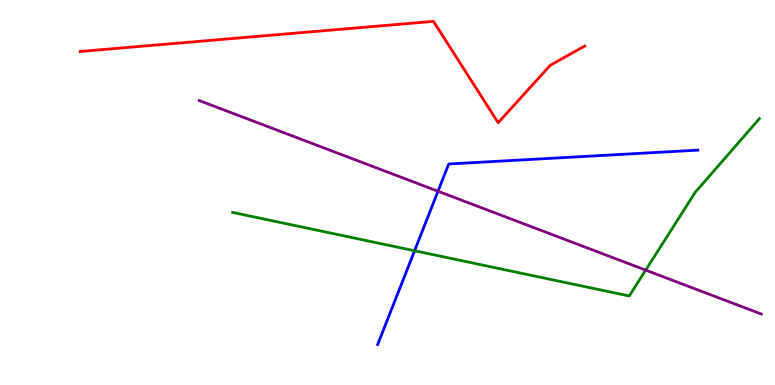[{'lines': ['blue', 'red'], 'intersections': []}, {'lines': ['green', 'red'], 'intersections': []}, {'lines': ['purple', 'red'], 'intersections': []}, {'lines': ['blue', 'green'], 'intersections': [{'x': 5.35, 'y': 3.49}]}, {'lines': ['blue', 'purple'], 'intersections': [{'x': 5.65, 'y': 5.03}]}, {'lines': ['green', 'purple'], 'intersections': [{'x': 8.33, 'y': 2.98}]}]